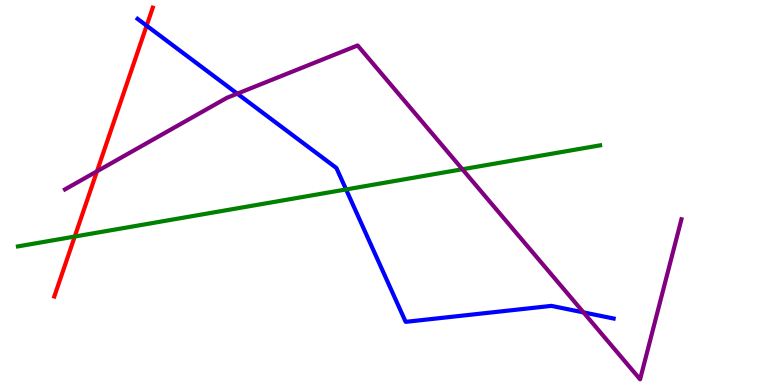[{'lines': ['blue', 'red'], 'intersections': [{'x': 1.89, 'y': 9.33}]}, {'lines': ['green', 'red'], 'intersections': [{'x': 0.964, 'y': 3.86}]}, {'lines': ['purple', 'red'], 'intersections': [{'x': 1.25, 'y': 5.55}]}, {'lines': ['blue', 'green'], 'intersections': [{'x': 4.47, 'y': 5.08}]}, {'lines': ['blue', 'purple'], 'intersections': [{'x': 3.06, 'y': 7.57}, {'x': 7.53, 'y': 1.89}]}, {'lines': ['green', 'purple'], 'intersections': [{'x': 5.97, 'y': 5.6}]}]